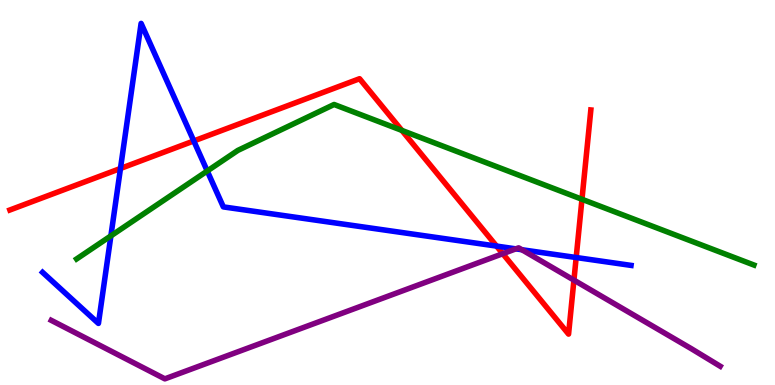[{'lines': ['blue', 'red'], 'intersections': [{'x': 1.55, 'y': 5.62}, {'x': 2.5, 'y': 6.34}, {'x': 6.41, 'y': 3.61}, {'x': 7.43, 'y': 3.31}]}, {'lines': ['green', 'red'], 'intersections': [{'x': 5.19, 'y': 6.61}, {'x': 7.51, 'y': 4.82}]}, {'lines': ['purple', 'red'], 'intersections': [{'x': 6.49, 'y': 3.41}, {'x': 7.41, 'y': 2.72}]}, {'lines': ['blue', 'green'], 'intersections': [{'x': 1.43, 'y': 3.87}, {'x': 2.67, 'y': 5.56}]}, {'lines': ['blue', 'purple'], 'intersections': [{'x': 6.66, 'y': 3.54}, {'x': 6.73, 'y': 3.51}]}, {'lines': ['green', 'purple'], 'intersections': []}]